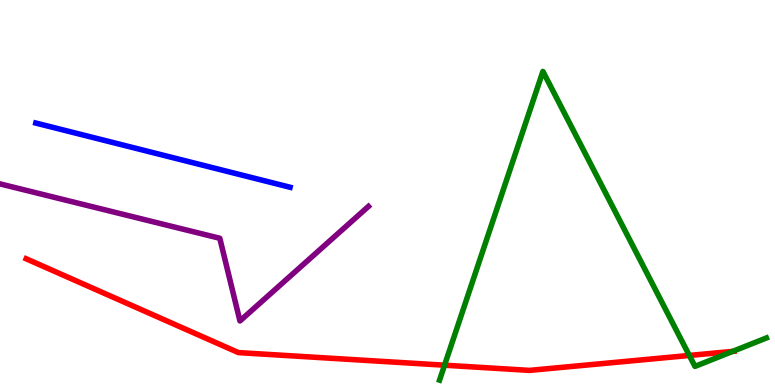[{'lines': ['blue', 'red'], 'intersections': []}, {'lines': ['green', 'red'], 'intersections': [{'x': 5.74, 'y': 0.514}, {'x': 8.89, 'y': 0.768}, {'x': 9.45, 'y': 0.873}]}, {'lines': ['purple', 'red'], 'intersections': []}, {'lines': ['blue', 'green'], 'intersections': []}, {'lines': ['blue', 'purple'], 'intersections': []}, {'lines': ['green', 'purple'], 'intersections': []}]